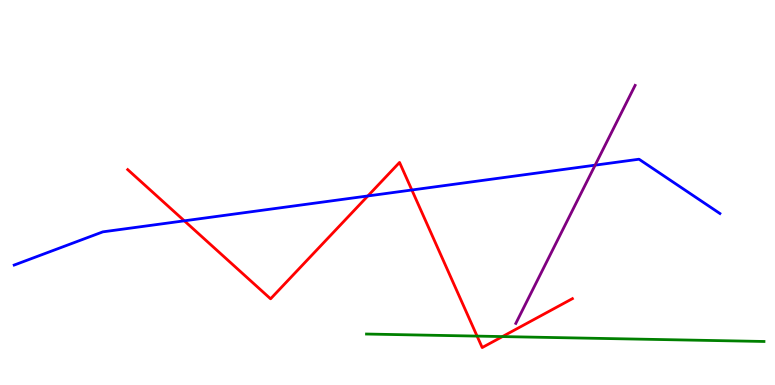[{'lines': ['blue', 'red'], 'intersections': [{'x': 2.38, 'y': 4.26}, {'x': 4.75, 'y': 4.91}, {'x': 5.31, 'y': 5.07}]}, {'lines': ['green', 'red'], 'intersections': [{'x': 6.16, 'y': 1.27}, {'x': 6.48, 'y': 1.26}]}, {'lines': ['purple', 'red'], 'intersections': []}, {'lines': ['blue', 'green'], 'intersections': []}, {'lines': ['blue', 'purple'], 'intersections': [{'x': 7.68, 'y': 5.71}]}, {'lines': ['green', 'purple'], 'intersections': []}]